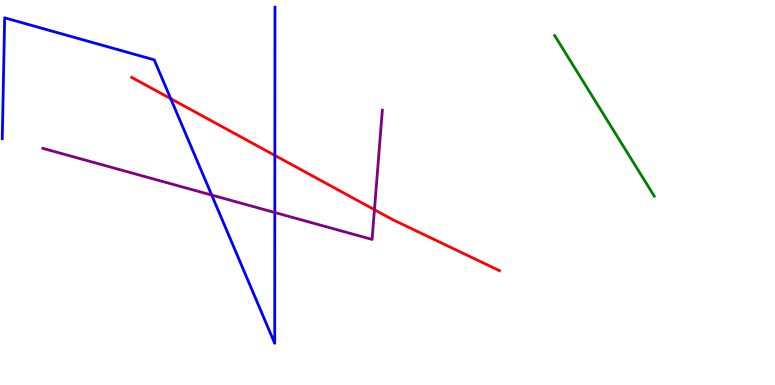[{'lines': ['blue', 'red'], 'intersections': [{'x': 2.2, 'y': 7.44}, {'x': 3.55, 'y': 5.96}]}, {'lines': ['green', 'red'], 'intersections': []}, {'lines': ['purple', 'red'], 'intersections': [{'x': 4.83, 'y': 4.55}]}, {'lines': ['blue', 'green'], 'intersections': []}, {'lines': ['blue', 'purple'], 'intersections': [{'x': 2.73, 'y': 4.93}, {'x': 3.55, 'y': 4.48}]}, {'lines': ['green', 'purple'], 'intersections': []}]